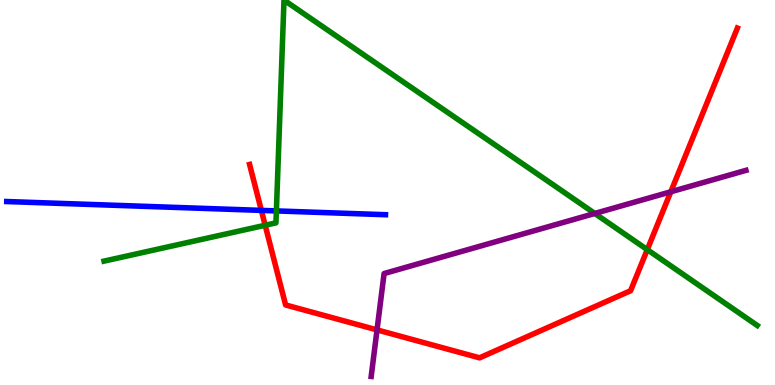[{'lines': ['blue', 'red'], 'intersections': [{'x': 3.37, 'y': 4.54}]}, {'lines': ['green', 'red'], 'intersections': [{'x': 3.42, 'y': 4.15}, {'x': 8.35, 'y': 3.52}]}, {'lines': ['purple', 'red'], 'intersections': [{'x': 4.86, 'y': 1.43}, {'x': 8.66, 'y': 5.02}]}, {'lines': ['blue', 'green'], 'intersections': [{'x': 3.57, 'y': 4.52}]}, {'lines': ['blue', 'purple'], 'intersections': []}, {'lines': ['green', 'purple'], 'intersections': [{'x': 7.67, 'y': 4.46}]}]